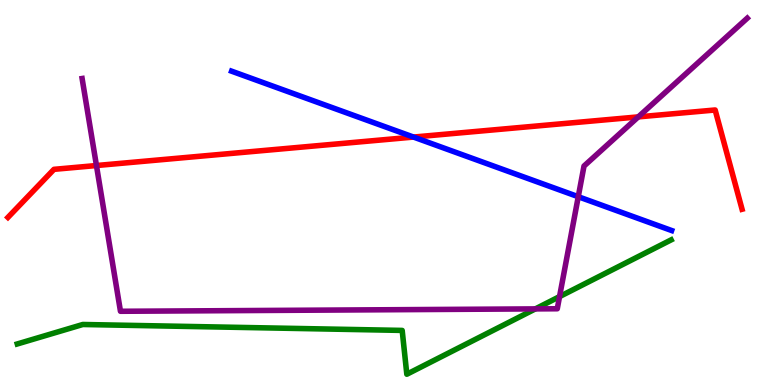[{'lines': ['blue', 'red'], 'intersections': [{'x': 5.34, 'y': 6.44}]}, {'lines': ['green', 'red'], 'intersections': []}, {'lines': ['purple', 'red'], 'intersections': [{'x': 1.24, 'y': 5.7}, {'x': 8.24, 'y': 6.96}]}, {'lines': ['blue', 'green'], 'intersections': []}, {'lines': ['blue', 'purple'], 'intersections': [{'x': 7.46, 'y': 4.89}]}, {'lines': ['green', 'purple'], 'intersections': [{'x': 6.91, 'y': 1.98}, {'x': 7.22, 'y': 2.3}]}]